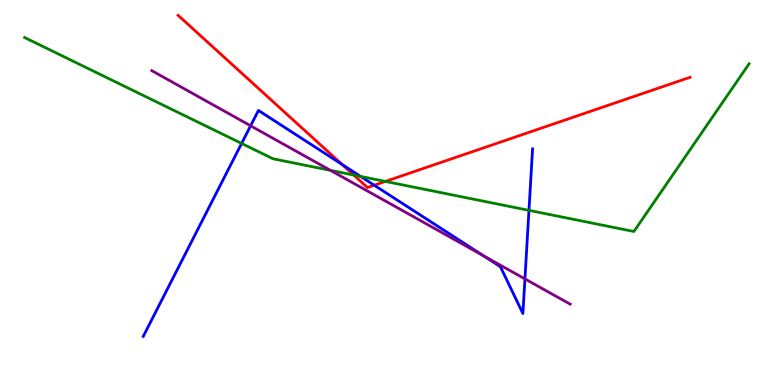[{'lines': ['blue', 'red'], 'intersections': [{'x': 4.41, 'y': 5.73}, {'x': 4.83, 'y': 5.19}]}, {'lines': ['green', 'red'], 'intersections': [{'x': 4.56, 'y': 5.45}, {'x': 4.97, 'y': 5.29}]}, {'lines': ['purple', 'red'], 'intersections': []}, {'lines': ['blue', 'green'], 'intersections': [{'x': 3.12, 'y': 6.27}, {'x': 4.65, 'y': 5.42}, {'x': 6.83, 'y': 4.54}]}, {'lines': ['blue', 'purple'], 'intersections': [{'x': 3.23, 'y': 6.73}, {'x': 6.23, 'y': 3.36}, {'x': 6.77, 'y': 2.76}]}, {'lines': ['green', 'purple'], 'intersections': [{'x': 4.26, 'y': 5.58}]}]